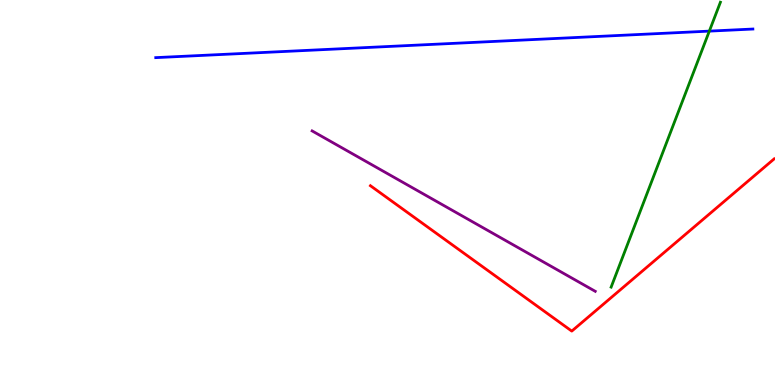[{'lines': ['blue', 'red'], 'intersections': []}, {'lines': ['green', 'red'], 'intersections': []}, {'lines': ['purple', 'red'], 'intersections': []}, {'lines': ['blue', 'green'], 'intersections': [{'x': 9.15, 'y': 9.19}]}, {'lines': ['blue', 'purple'], 'intersections': []}, {'lines': ['green', 'purple'], 'intersections': []}]